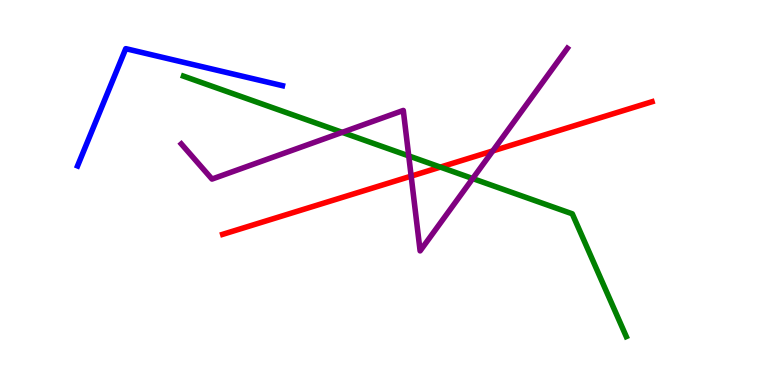[{'lines': ['blue', 'red'], 'intersections': []}, {'lines': ['green', 'red'], 'intersections': [{'x': 5.68, 'y': 5.66}]}, {'lines': ['purple', 'red'], 'intersections': [{'x': 5.31, 'y': 5.43}, {'x': 6.36, 'y': 6.08}]}, {'lines': ['blue', 'green'], 'intersections': []}, {'lines': ['blue', 'purple'], 'intersections': []}, {'lines': ['green', 'purple'], 'intersections': [{'x': 4.42, 'y': 6.56}, {'x': 5.27, 'y': 5.95}, {'x': 6.1, 'y': 5.36}]}]